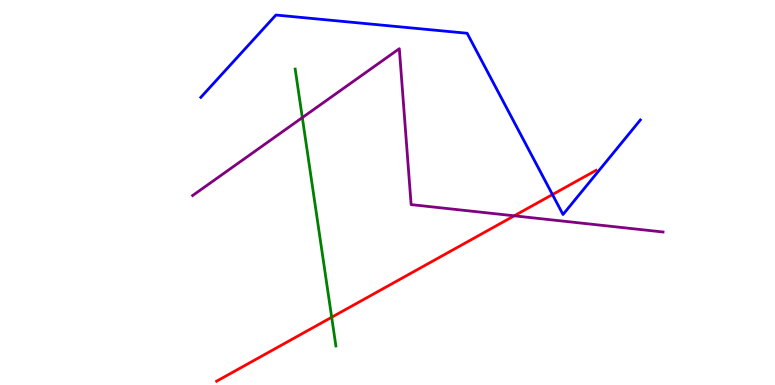[{'lines': ['blue', 'red'], 'intersections': [{'x': 7.13, 'y': 4.95}]}, {'lines': ['green', 'red'], 'intersections': [{'x': 4.28, 'y': 1.76}]}, {'lines': ['purple', 'red'], 'intersections': [{'x': 6.64, 'y': 4.39}]}, {'lines': ['blue', 'green'], 'intersections': []}, {'lines': ['blue', 'purple'], 'intersections': []}, {'lines': ['green', 'purple'], 'intersections': [{'x': 3.9, 'y': 6.95}]}]